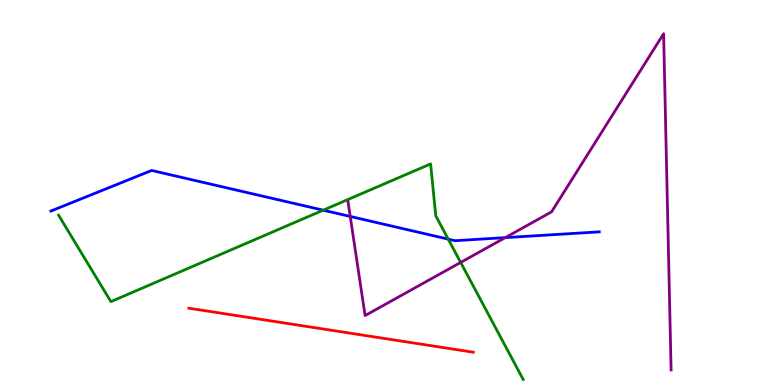[{'lines': ['blue', 'red'], 'intersections': []}, {'lines': ['green', 'red'], 'intersections': []}, {'lines': ['purple', 'red'], 'intersections': []}, {'lines': ['blue', 'green'], 'intersections': [{'x': 4.17, 'y': 4.54}, {'x': 5.78, 'y': 3.79}]}, {'lines': ['blue', 'purple'], 'intersections': [{'x': 4.52, 'y': 4.38}, {'x': 6.52, 'y': 3.83}]}, {'lines': ['green', 'purple'], 'intersections': [{'x': 5.94, 'y': 3.18}]}]